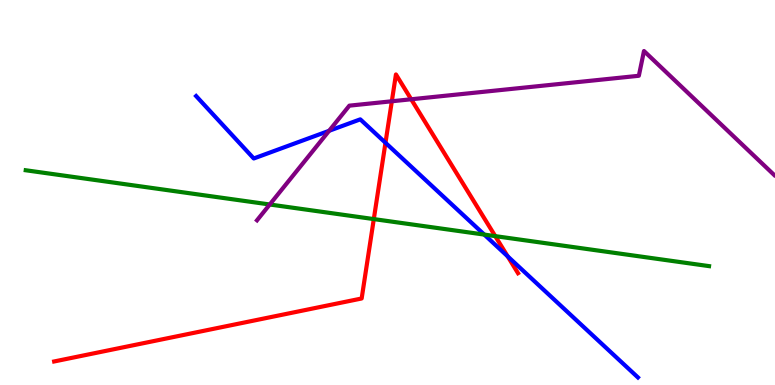[{'lines': ['blue', 'red'], 'intersections': [{'x': 4.97, 'y': 6.29}, {'x': 6.55, 'y': 3.34}]}, {'lines': ['green', 'red'], 'intersections': [{'x': 4.82, 'y': 4.31}, {'x': 6.39, 'y': 3.87}]}, {'lines': ['purple', 'red'], 'intersections': [{'x': 5.06, 'y': 7.37}, {'x': 5.31, 'y': 7.42}]}, {'lines': ['blue', 'green'], 'intersections': [{'x': 6.25, 'y': 3.91}]}, {'lines': ['blue', 'purple'], 'intersections': [{'x': 4.25, 'y': 6.6}]}, {'lines': ['green', 'purple'], 'intersections': [{'x': 3.48, 'y': 4.69}]}]